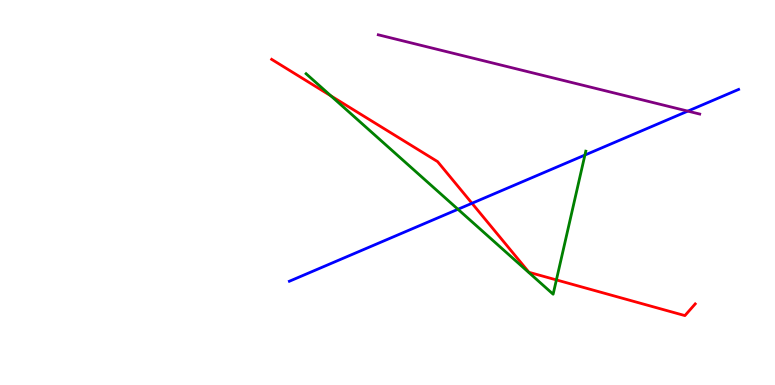[{'lines': ['blue', 'red'], 'intersections': [{'x': 6.09, 'y': 4.72}]}, {'lines': ['green', 'red'], 'intersections': [{'x': 4.27, 'y': 7.51}, {'x': 7.18, 'y': 2.73}]}, {'lines': ['purple', 'red'], 'intersections': []}, {'lines': ['blue', 'green'], 'intersections': [{'x': 5.91, 'y': 4.56}, {'x': 7.55, 'y': 5.97}]}, {'lines': ['blue', 'purple'], 'intersections': [{'x': 8.87, 'y': 7.11}]}, {'lines': ['green', 'purple'], 'intersections': []}]